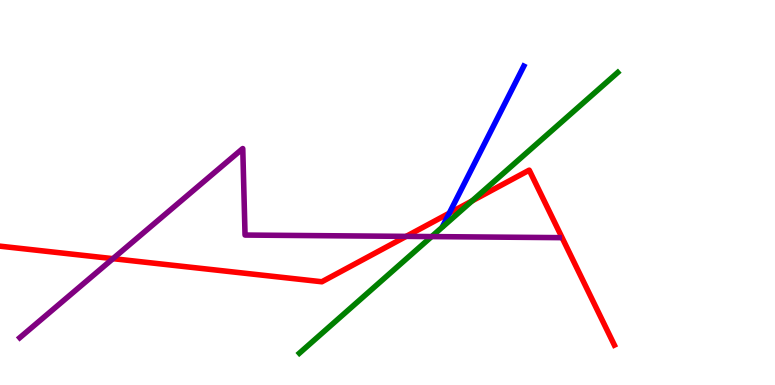[{'lines': ['blue', 'red'], 'intersections': [{'x': 5.8, 'y': 4.46}]}, {'lines': ['green', 'red'], 'intersections': [{'x': 6.09, 'y': 4.78}]}, {'lines': ['purple', 'red'], 'intersections': [{'x': 1.46, 'y': 3.28}, {'x': 5.24, 'y': 3.86}]}, {'lines': ['blue', 'green'], 'intersections': []}, {'lines': ['blue', 'purple'], 'intersections': []}, {'lines': ['green', 'purple'], 'intersections': [{'x': 5.57, 'y': 3.85}]}]